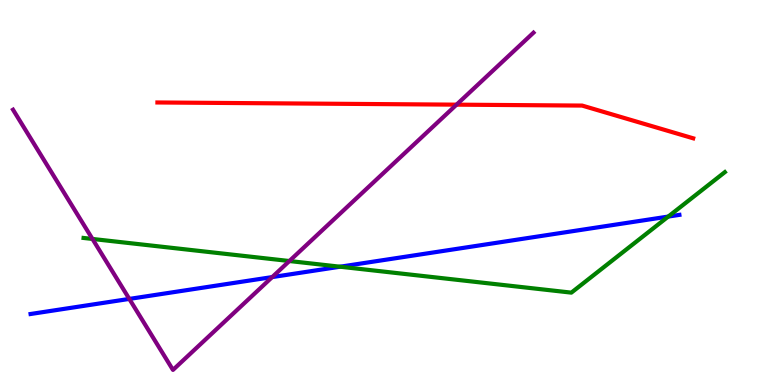[{'lines': ['blue', 'red'], 'intersections': []}, {'lines': ['green', 'red'], 'intersections': []}, {'lines': ['purple', 'red'], 'intersections': [{'x': 5.89, 'y': 7.28}]}, {'lines': ['blue', 'green'], 'intersections': [{'x': 4.39, 'y': 3.07}, {'x': 8.62, 'y': 4.37}]}, {'lines': ['blue', 'purple'], 'intersections': [{'x': 1.67, 'y': 2.24}, {'x': 3.51, 'y': 2.8}]}, {'lines': ['green', 'purple'], 'intersections': [{'x': 1.19, 'y': 3.79}, {'x': 3.73, 'y': 3.22}]}]